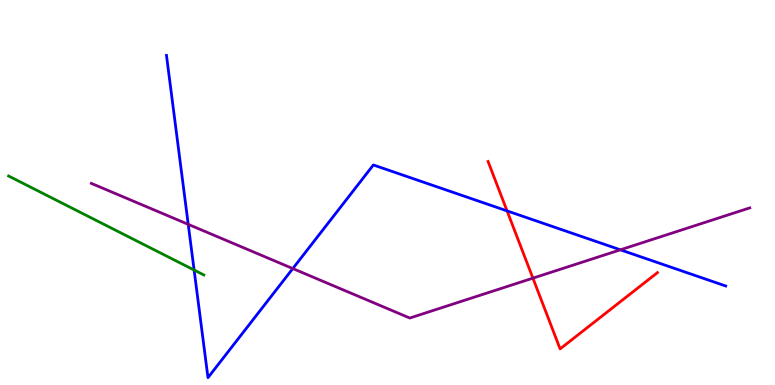[{'lines': ['blue', 'red'], 'intersections': [{'x': 6.54, 'y': 4.52}]}, {'lines': ['green', 'red'], 'intersections': []}, {'lines': ['purple', 'red'], 'intersections': [{'x': 6.88, 'y': 2.78}]}, {'lines': ['blue', 'green'], 'intersections': [{'x': 2.5, 'y': 2.99}]}, {'lines': ['blue', 'purple'], 'intersections': [{'x': 2.43, 'y': 4.17}, {'x': 3.78, 'y': 3.02}, {'x': 8.0, 'y': 3.51}]}, {'lines': ['green', 'purple'], 'intersections': []}]